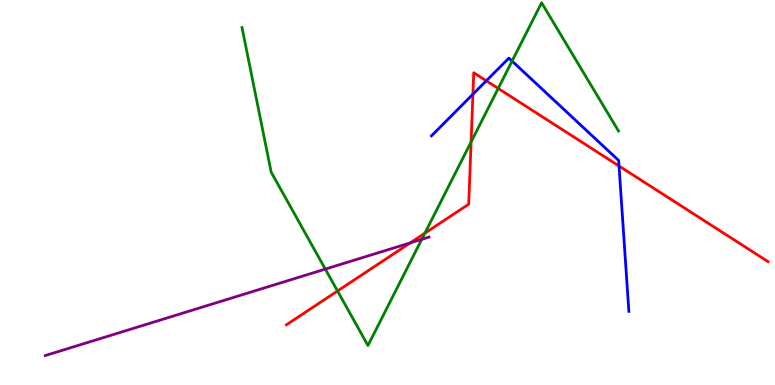[{'lines': ['blue', 'red'], 'intersections': [{'x': 6.1, 'y': 7.55}, {'x': 6.27, 'y': 7.9}, {'x': 7.99, 'y': 5.69}]}, {'lines': ['green', 'red'], 'intersections': [{'x': 4.36, 'y': 2.44}, {'x': 5.48, 'y': 3.94}, {'x': 6.08, 'y': 6.31}, {'x': 6.43, 'y': 7.7}]}, {'lines': ['purple', 'red'], 'intersections': [{'x': 5.29, 'y': 3.69}]}, {'lines': ['blue', 'green'], 'intersections': [{'x': 6.61, 'y': 8.41}]}, {'lines': ['blue', 'purple'], 'intersections': []}, {'lines': ['green', 'purple'], 'intersections': [{'x': 4.2, 'y': 3.01}, {'x': 5.44, 'y': 3.78}]}]